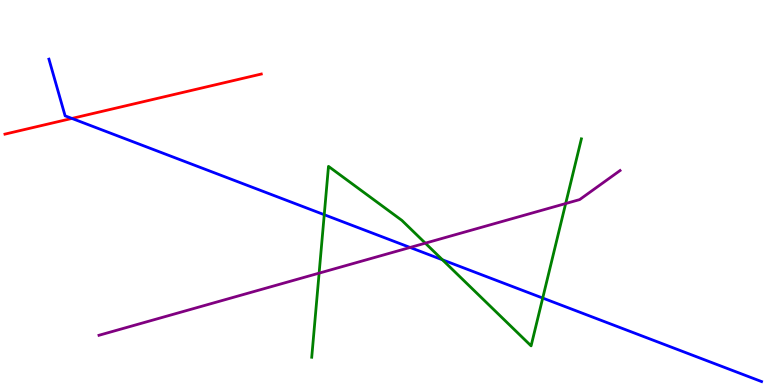[{'lines': ['blue', 'red'], 'intersections': [{'x': 0.928, 'y': 6.92}]}, {'lines': ['green', 'red'], 'intersections': []}, {'lines': ['purple', 'red'], 'intersections': []}, {'lines': ['blue', 'green'], 'intersections': [{'x': 4.18, 'y': 4.42}, {'x': 5.71, 'y': 3.25}, {'x': 7.0, 'y': 2.26}]}, {'lines': ['blue', 'purple'], 'intersections': [{'x': 5.29, 'y': 3.57}]}, {'lines': ['green', 'purple'], 'intersections': [{'x': 4.12, 'y': 2.91}, {'x': 5.49, 'y': 3.68}, {'x': 7.3, 'y': 4.71}]}]